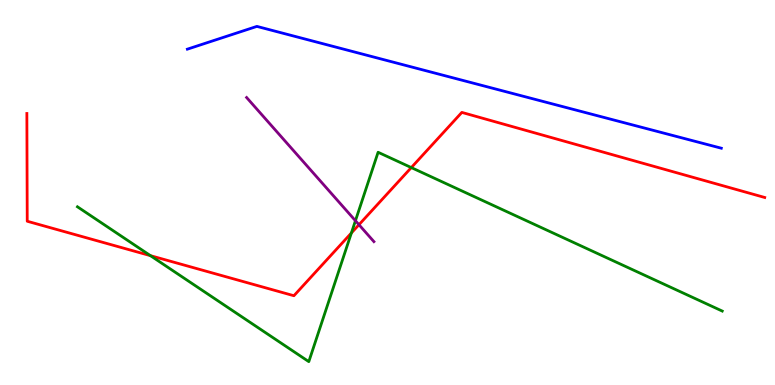[{'lines': ['blue', 'red'], 'intersections': []}, {'lines': ['green', 'red'], 'intersections': [{'x': 1.94, 'y': 3.36}, {'x': 4.53, 'y': 3.95}, {'x': 5.31, 'y': 5.65}]}, {'lines': ['purple', 'red'], 'intersections': [{'x': 4.63, 'y': 4.16}]}, {'lines': ['blue', 'green'], 'intersections': []}, {'lines': ['blue', 'purple'], 'intersections': []}, {'lines': ['green', 'purple'], 'intersections': [{'x': 4.59, 'y': 4.27}]}]